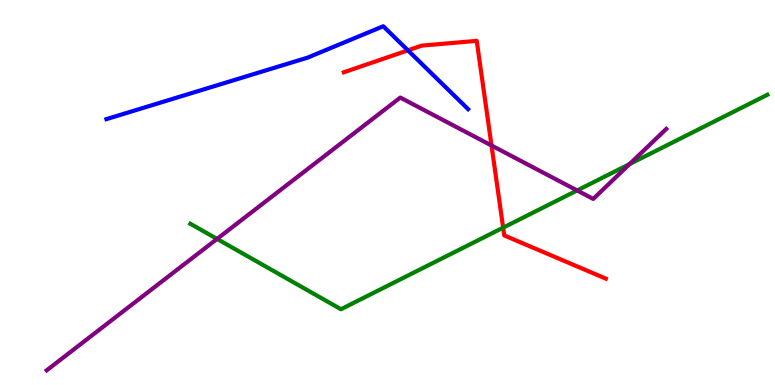[{'lines': ['blue', 'red'], 'intersections': [{'x': 5.26, 'y': 8.69}]}, {'lines': ['green', 'red'], 'intersections': [{'x': 6.49, 'y': 4.09}]}, {'lines': ['purple', 'red'], 'intersections': [{'x': 6.34, 'y': 6.22}]}, {'lines': ['blue', 'green'], 'intersections': []}, {'lines': ['blue', 'purple'], 'intersections': []}, {'lines': ['green', 'purple'], 'intersections': [{'x': 2.8, 'y': 3.79}, {'x': 7.45, 'y': 5.05}, {'x': 8.12, 'y': 5.74}]}]